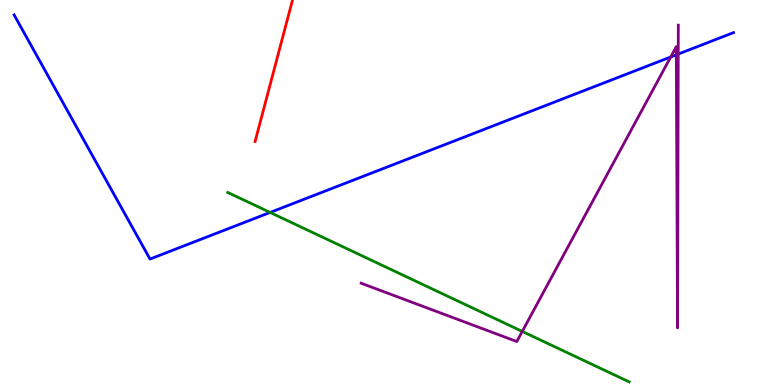[{'lines': ['blue', 'red'], 'intersections': []}, {'lines': ['green', 'red'], 'intersections': []}, {'lines': ['purple', 'red'], 'intersections': []}, {'lines': ['blue', 'green'], 'intersections': [{'x': 3.49, 'y': 4.48}]}, {'lines': ['blue', 'purple'], 'intersections': [{'x': 8.65, 'y': 8.52}, {'x': 8.73, 'y': 8.58}, {'x': 8.75, 'y': 8.6}]}, {'lines': ['green', 'purple'], 'intersections': [{'x': 6.74, 'y': 1.39}]}]